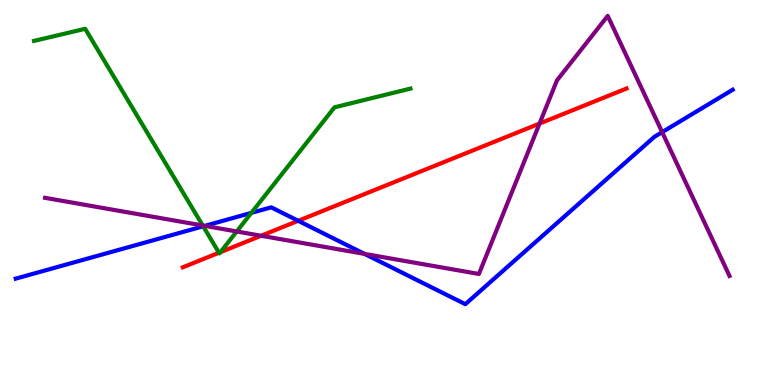[{'lines': ['blue', 'red'], 'intersections': [{'x': 3.85, 'y': 4.26}]}, {'lines': ['green', 'red'], 'intersections': [{'x': 2.83, 'y': 3.44}, {'x': 2.84, 'y': 3.45}]}, {'lines': ['purple', 'red'], 'intersections': [{'x': 3.37, 'y': 3.88}, {'x': 6.96, 'y': 6.79}]}, {'lines': ['blue', 'green'], 'intersections': [{'x': 2.62, 'y': 4.12}, {'x': 3.24, 'y': 4.47}]}, {'lines': ['blue', 'purple'], 'intersections': [{'x': 2.64, 'y': 4.13}, {'x': 4.7, 'y': 3.4}, {'x': 8.54, 'y': 6.57}]}, {'lines': ['green', 'purple'], 'intersections': [{'x': 2.62, 'y': 4.14}, {'x': 3.05, 'y': 3.99}]}]